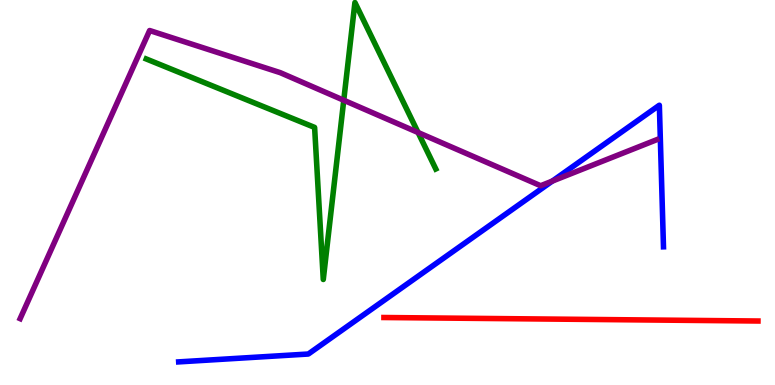[{'lines': ['blue', 'red'], 'intersections': []}, {'lines': ['green', 'red'], 'intersections': []}, {'lines': ['purple', 'red'], 'intersections': []}, {'lines': ['blue', 'green'], 'intersections': []}, {'lines': ['blue', 'purple'], 'intersections': [{'x': 7.13, 'y': 5.3}]}, {'lines': ['green', 'purple'], 'intersections': [{'x': 4.44, 'y': 7.4}, {'x': 5.39, 'y': 6.56}]}]